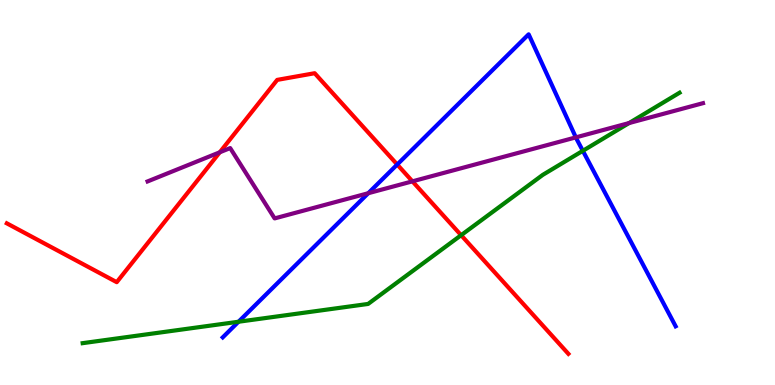[{'lines': ['blue', 'red'], 'intersections': [{'x': 5.13, 'y': 5.73}]}, {'lines': ['green', 'red'], 'intersections': [{'x': 5.95, 'y': 3.89}]}, {'lines': ['purple', 'red'], 'intersections': [{'x': 2.84, 'y': 6.04}, {'x': 5.32, 'y': 5.29}]}, {'lines': ['blue', 'green'], 'intersections': [{'x': 3.08, 'y': 1.64}, {'x': 7.52, 'y': 6.08}]}, {'lines': ['blue', 'purple'], 'intersections': [{'x': 4.75, 'y': 4.98}, {'x': 7.43, 'y': 6.43}]}, {'lines': ['green', 'purple'], 'intersections': [{'x': 8.12, 'y': 6.8}]}]